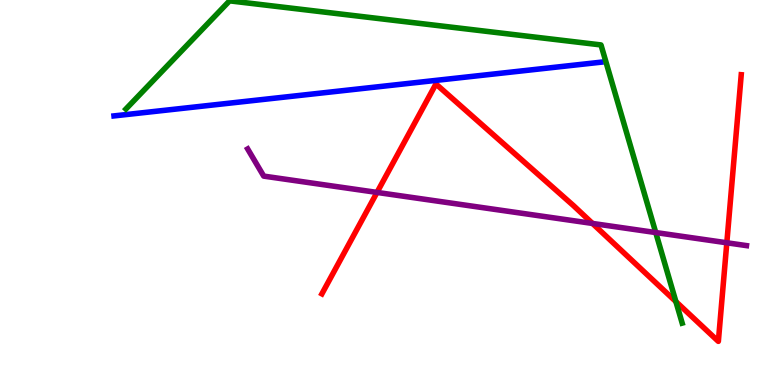[{'lines': ['blue', 'red'], 'intersections': []}, {'lines': ['green', 'red'], 'intersections': [{'x': 8.72, 'y': 2.17}]}, {'lines': ['purple', 'red'], 'intersections': [{'x': 4.86, 'y': 5.0}, {'x': 7.65, 'y': 4.2}, {'x': 9.38, 'y': 3.69}]}, {'lines': ['blue', 'green'], 'intersections': []}, {'lines': ['blue', 'purple'], 'intersections': []}, {'lines': ['green', 'purple'], 'intersections': [{'x': 8.46, 'y': 3.96}]}]